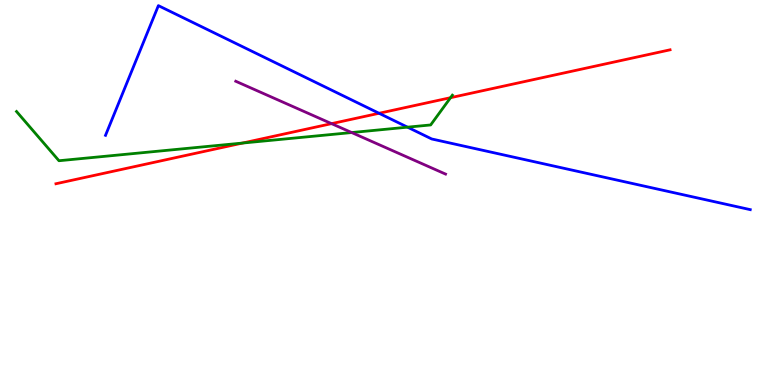[{'lines': ['blue', 'red'], 'intersections': [{'x': 4.89, 'y': 7.06}]}, {'lines': ['green', 'red'], 'intersections': [{'x': 3.13, 'y': 6.28}, {'x': 5.81, 'y': 7.46}]}, {'lines': ['purple', 'red'], 'intersections': [{'x': 4.28, 'y': 6.79}]}, {'lines': ['blue', 'green'], 'intersections': [{'x': 5.26, 'y': 6.7}]}, {'lines': ['blue', 'purple'], 'intersections': []}, {'lines': ['green', 'purple'], 'intersections': [{'x': 4.54, 'y': 6.56}]}]